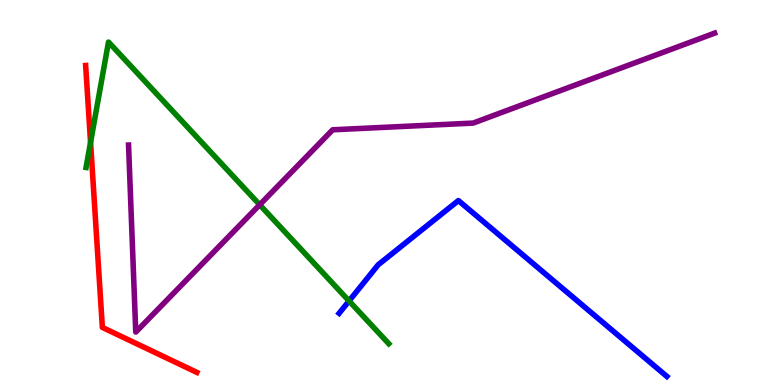[{'lines': ['blue', 'red'], 'intersections': []}, {'lines': ['green', 'red'], 'intersections': [{'x': 1.17, 'y': 6.3}]}, {'lines': ['purple', 'red'], 'intersections': []}, {'lines': ['blue', 'green'], 'intersections': [{'x': 4.5, 'y': 2.18}]}, {'lines': ['blue', 'purple'], 'intersections': []}, {'lines': ['green', 'purple'], 'intersections': [{'x': 3.35, 'y': 4.68}]}]